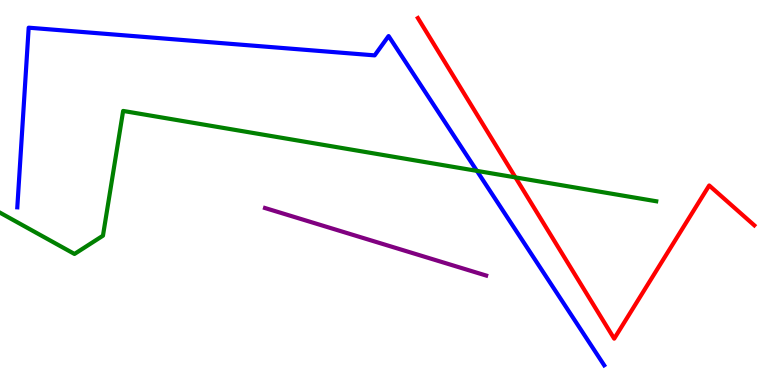[{'lines': ['blue', 'red'], 'intersections': []}, {'lines': ['green', 'red'], 'intersections': [{'x': 6.65, 'y': 5.39}]}, {'lines': ['purple', 'red'], 'intersections': []}, {'lines': ['blue', 'green'], 'intersections': [{'x': 6.15, 'y': 5.56}]}, {'lines': ['blue', 'purple'], 'intersections': []}, {'lines': ['green', 'purple'], 'intersections': []}]